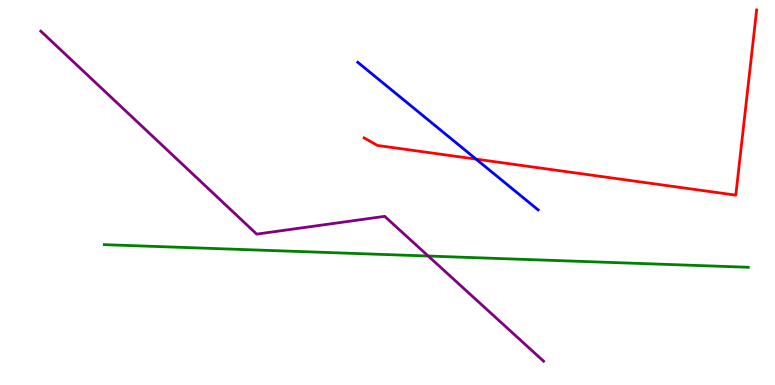[{'lines': ['blue', 'red'], 'intersections': [{'x': 6.14, 'y': 5.87}]}, {'lines': ['green', 'red'], 'intersections': []}, {'lines': ['purple', 'red'], 'intersections': []}, {'lines': ['blue', 'green'], 'intersections': []}, {'lines': ['blue', 'purple'], 'intersections': []}, {'lines': ['green', 'purple'], 'intersections': [{'x': 5.53, 'y': 3.35}]}]